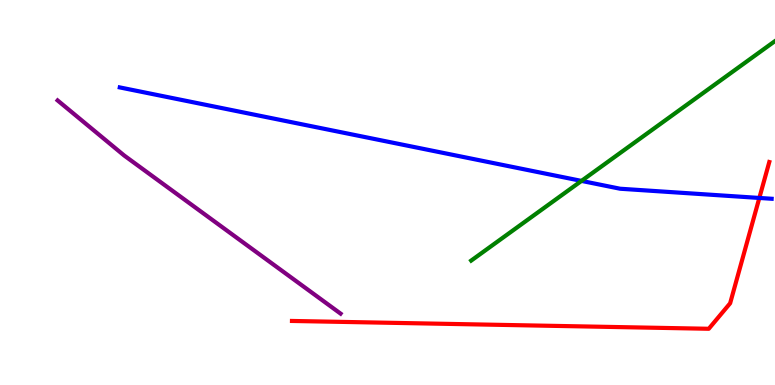[{'lines': ['blue', 'red'], 'intersections': [{'x': 9.8, 'y': 4.86}]}, {'lines': ['green', 'red'], 'intersections': []}, {'lines': ['purple', 'red'], 'intersections': []}, {'lines': ['blue', 'green'], 'intersections': [{'x': 7.5, 'y': 5.3}]}, {'lines': ['blue', 'purple'], 'intersections': []}, {'lines': ['green', 'purple'], 'intersections': []}]